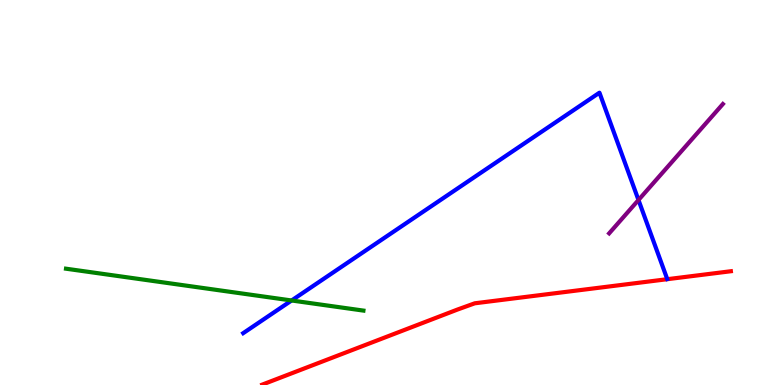[{'lines': ['blue', 'red'], 'intersections': []}, {'lines': ['green', 'red'], 'intersections': []}, {'lines': ['purple', 'red'], 'intersections': []}, {'lines': ['blue', 'green'], 'intersections': [{'x': 3.76, 'y': 2.2}]}, {'lines': ['blue', 'purple'], 'intersections': [{'x': 8.24, 'y': 4.81}]}, {'lines': ['green', 'purple'], 'intersections': []}]